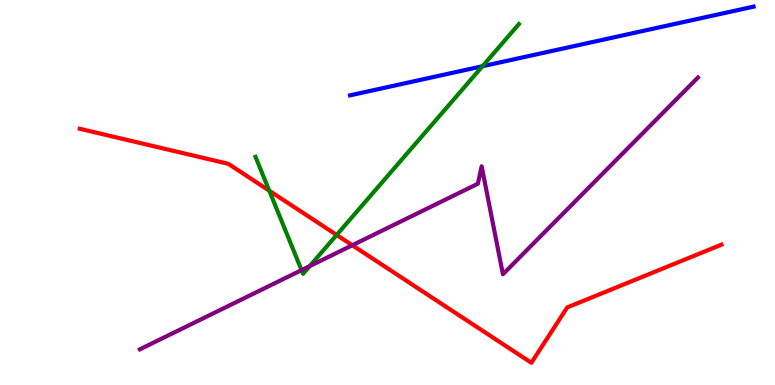[{'lines': ['blue', 'red'], 'intersections': []}, {'lines': ['green', 'red'], 'intersections': [{'x': 3.47, 'y': 5.05}, {'x': 4.34, 'y': 3.9}]}, {'lines': ['purple', 'red'], 'intersections': [{'x': 4.55, 'y': 3.63}]}, {'lines': ['blue', 'green'], 'intersections': [{'x': 6.23, 'y': 8.28}]}, {'lines': ['blue', 'purple'], 'intersections': []}, {'lines': ['green', 'purple'], 'intersections': [{'x': 3.89, 'y': 2.98}, {'x': 4.0, 'y': 3.09}]}]